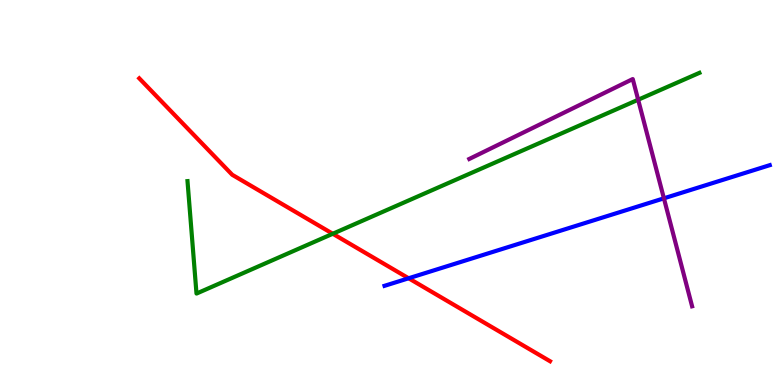[{'lines': ['blue', 'red'], 'intersections': [{'x': 5.27, 'y': 2.77}]}, {'lines': ['green', 'red'], 'intersections': [{'x': 4.29, 'y': 3.93}]}, {'lines': ['purple', 'red'], 'intersections': []}, {'lines': ['blue', 'green'], 'intersections': []}, {'lines': ['blue', 'purple'], 'intersections': [{'x': 8.57, 'y': 4.85}]}, {'lines': ['green', 'purple'], 'intersections': [{'x': 8.23, 'y': 7.41}]}]